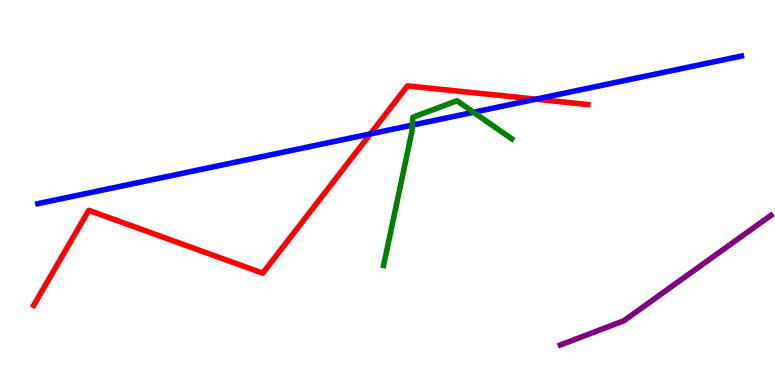[{'lines': ['blue', 'red'], 'intersections': [{'x': 4.78, 'y': 6.52}, {'x': 6.92, 'y': 7.42}]}, {'lines': ['green', 'red'], 'intersections': []}, {'lines': ['purple', 'red'], 'intersections': []}, {'lines': ['blue', 'green'], 'intersections': [{'x': 5.32, 'y': 6.75}, {'x': 6.11, 'y': 7.08}]}, {'lines': ['blue', 'purple'], 'intersections': []}, {'lines': ['green', 'purple'], 'intersections': []}]